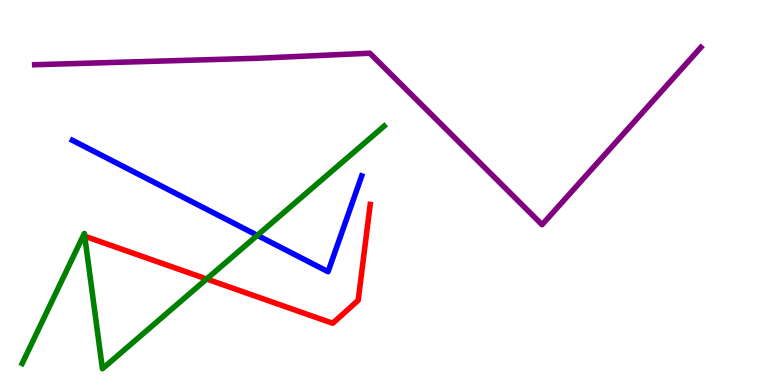[{'lines': ['blue', 'red'], 'intersections': []}, {'lines': ['green', 'red'], 'intersections': [{'x': 1.09, 'y': 3.86}, {'x': 2.67, 'y': 2.75}]}, {'lines': ['purple', 'red'], 'intersections': []}, {'lines': ['blue', 'green'], 'intersections': [{'x': 3.32, 'y': 3.89}]}, {'lines': ['blue', 'purple'], 'intersections': []}, {'lines': ['green', 'purple'], 'intersections': []}]